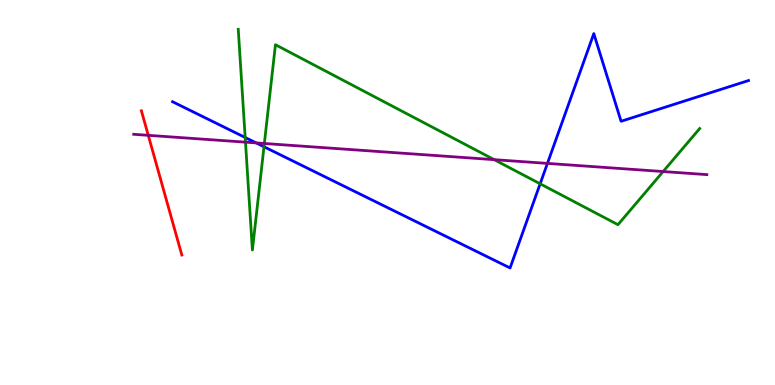[{'lines': ['blue', 'red'], 'intersections': []}, {'lines': ['green', 'red'], 'intersections': []}, {'lines': ['purple', 'red'], 'intersections': [{'x': 1.91, 'y': 6.49}]}, {'lines': ['blue', 'green'], 'intersections': [{'x': 3.16, 'y': 6.43}, {'x': 3.41, 'y': 6.19}, {'x': 6.97, 'y': 5.23}]}, {'lines': ['blue', 'purple'], 'intersections': [{'x': 3.31, 'y': 6.29}, {'x': 7.06, 'y': 5.76}]}, {'lines': ['green', 'purple'], 'intersections': [{'x': 3.17, 'y': 6.31}, {'x': 3.41, 'y': 6.27}, {'x': 6.38, 'y': 5.85}, {'x': 8.56, 'y': 5.54}]}]